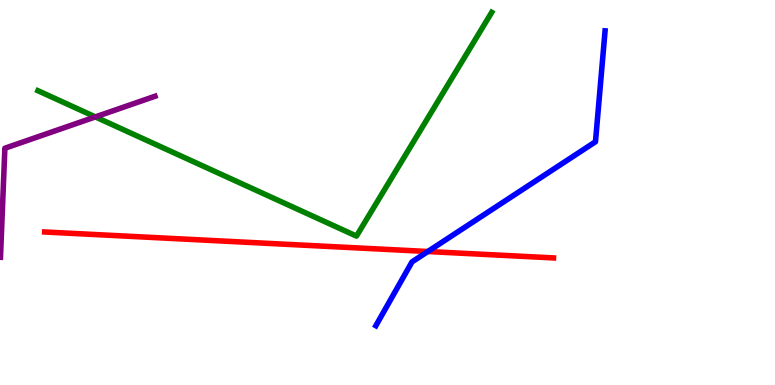[{'lines': ['blue', 'red'], 'intersections': [{'x': 5.52, 'y': 3.47}]}, {'lines': ['green', 'red'], 'intersections': []}, {'lines': ['purple', 'red'], 'intersections': []}, {'lines': ['blue', 'green'], 'intersections': []}, {'lines': ['blue', 'purple'], 'intersections': []}, {'lines': ['green', 'purple'], 'intersections': [{'x': 1.23, 'y': 6.96}]}]